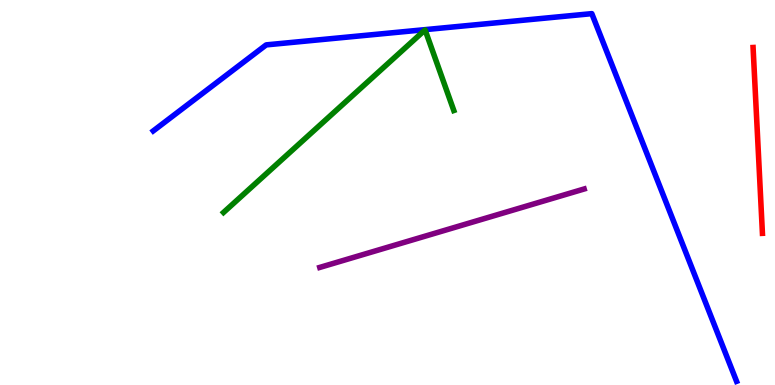[{'lines': ['blue', 'red'], 'intersections': []}, {'lines': ['green', 'red'], 'intersections': []}, {'lines': ['purple', 'red'], 'intersections': []}, {'lines': ['blue', 'green'], 'intersections': []}, {'lines': ['blue', 'purple'], 'intersections': []}, {'lines': ['green', 'purple'], 'intersections': []}]